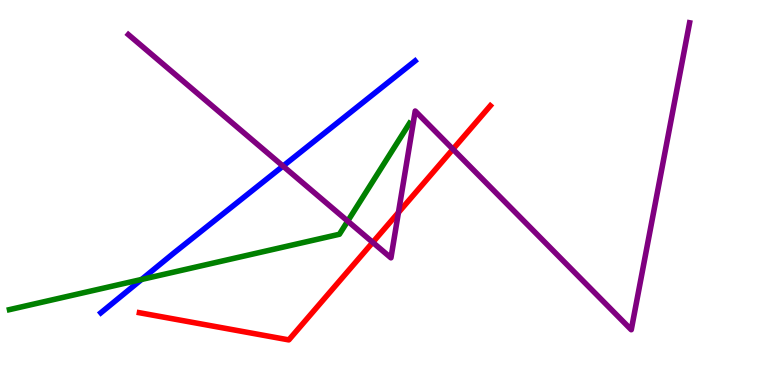[{'lines': ['blue', 'red'], 'intersections': []}, {'lines': ['green', 'red'], 'intersections': []}, {'lines': ['purple', 'red'], 'intersections': [{'x': 4.81, 'y': 3.7}, {'x': 5.14, 'y': 4.48}, {'x': 5.84, 'y': 6.12}]}, {'lines': ['blue', 'green'], 'intersections': [{'x': 1.83, 'y': 2.74}]}, {'lines': ['blue', 'purple'], 'intersections': [{'x': 3.65, 'y': 5.69}]}, {'lines': ['green', 'purple'], 'intersections': [{'x': 4.49, 'y': 4.26}]}]